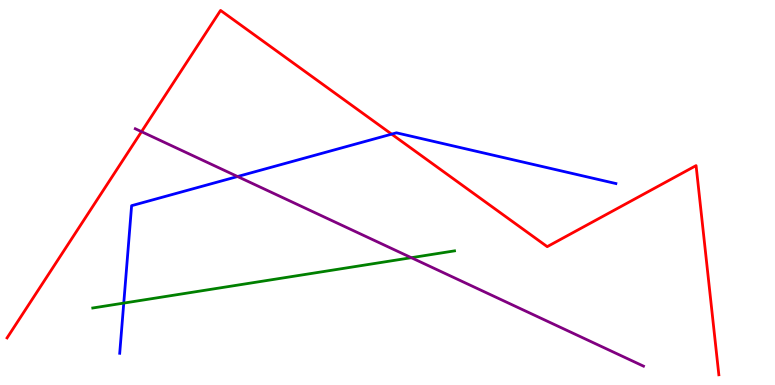[{'lines': ['blue', 'red'], 'intersections': [{'x': 5.05, 'y': 6.52}]}, {'lines': ['green', 'red'], 'intersections': []}, {'lines': ['purple', 'red'], 'intersections': [{'x': 1.83, 'y': 6.58}]}, {'lines': ['blue', 'green'], 'intersections': [{'x': 1.6, 'y': 2.13}]}, {'lines': ['blue', 'purple'], 'intersections': [{'x': 3.07, 'y': 5.41}]}, {'lines': ['green', 'purple'], 'intersections': [{'x': 5.31, 'y': 3.31}]}]